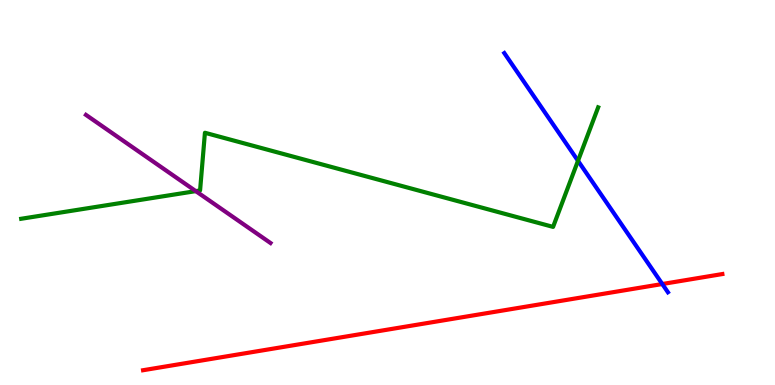[{'lines': ['blue', 'red'], 'intersections': [{'x': 8.55, 'y': 2.62}]}, {'lines': ['green', 'red'], 'intersections': []}, {'lines': ['purple', 'red'], 'intersections': []}, {'lines': ['blue', 'green'], 'intersections': [{'x': 7.46, 'y': 5.82}]}, {'lines': ['blue', 'purple'], 'intersections': []}, {'lines': ['green', 'purple'], 'intersections': [{'x': 2.53, 'y': 5.04}]}]